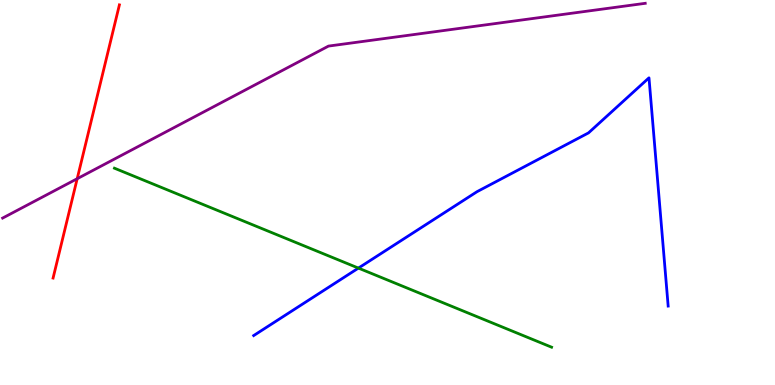[{'lines': ['blue', 'red'], 'intersections': []}, {'lines': ['green', 'red'], 'intersections': []}, {'lines': ['purple', 'red'], 'intersections': [{'x': 0.996, 'y': 5.36}]}, {'lines': ['blue', 'green'], 'intersections': [{'x': 4.62, 'y': 3.04}]}, {'lines': ['blue', 'purple'], 'intersections': []}, {'lines': ['green', 'purple'], 'intersections': []}]